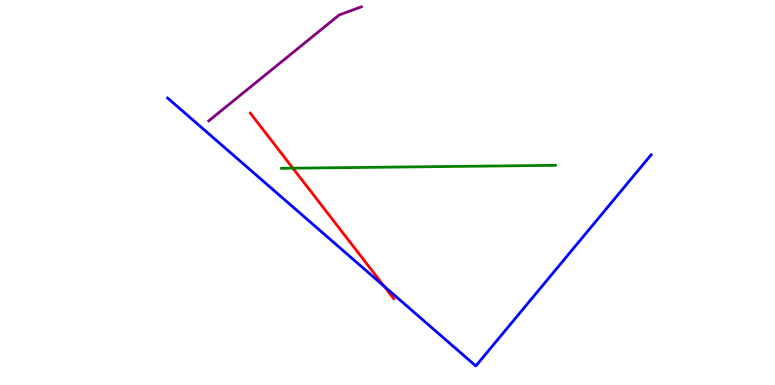[{'lines': ['blue', 'red'], 'intersections': [{'x': 4.96, 'y': 2.57}]}, {'lines': ['green', 'red'], 'intersections': [{'x': 3.78, 'y': 5.63}]}, {'lines': ['purple', 'red'], 'intersections': []}, {'lines': ['blue', 'green'], 'intersections': []}, {'lines': ['blue', 'purple'], 'intersections': []}, {'lines': ['green', 'purple'], 'intersections': []}]